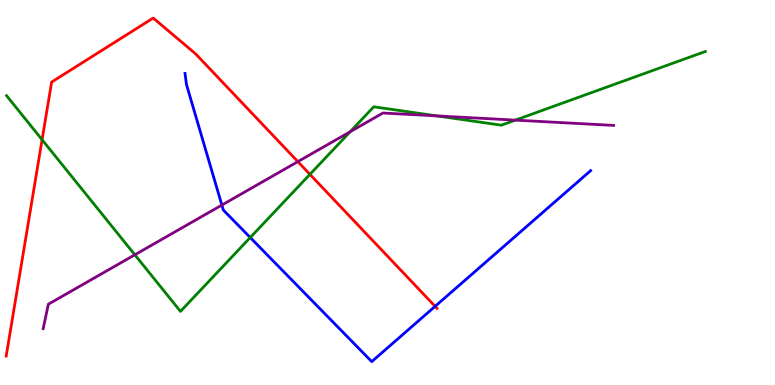[{'lines': ['blue', 'red'], 'intersections': [{'x': 5.61, 'y': 2.04}]}, {'lines': ['green', 'red'], 'intersections': [{'x': 0.543, 'y': 6.37}, {'x': 4.0, 'y': 5.47}]}, {'lines': ['purple', 'red'], 'intersections': [{'x': 3.84, 'y': 5.8}]}, {'lines': ['blue', 'green'], 'intersections': [{'x': 3.23, 'y': 3.83}]}, {'lines': ['blue', 'purple'], 'intersections': [{'x': 2.86, 'y': 4.67}]}, {'lines': ['green', 'purple'], 'intersections': [{'x': 1.74, 'y': 3.38}, {'x': 4.52, 'y': 6.58}, {'x': 5.64, 'y': 6.99}, {'x': 6.65, 'y': 6.88}]}]